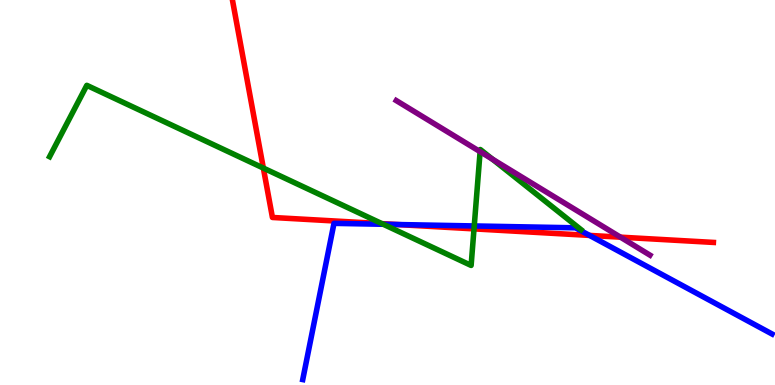[{'lines': ['blue', 'red'], 'intersections': [{'x': 5.12, 'y': 4.17}, {'x': 7.61, 'y': 3.89}]}, {'lines': ['green', 'red'], 'intersections': [{'x': 3.4, 'y': 5.63}, {'x': 4.93, 'y': 4.19}, {'x': 6.12, 'y': 4.06}]}, {'lines': ['purple', 'red'], 'intersections': [{'x': 8.01, 'y': 3.84}]}, {'lines': ['blue', 'green'], 'intersections': [{'x': 4.95, 'y': 4.17}, {'x': 6.12, 'y': 4.13}]}, {'lines': ['blue', 'purple'], 'intersections': []}, {'lines': ['green', 'purple'], 'intersections': [{'x': 6.19, 'y': 6.06}, {'x': 6.35, 'y': 5.87}]}]